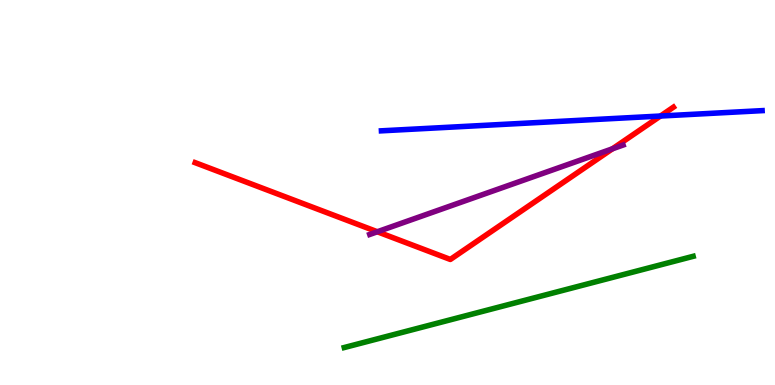[{'lines': ['blue', 'red'], 'intersections': [{'x': 8.52, 'y': 6.99}]}, {'lines': ['green', 'red'], 'intersections': []}, {'lines': ['purple', 'red'], 'intersections': [{'x': 4.87, 'y': 3.98}, {'x': 7.9, 'y': 6.14}]}, {'lines': ['blue', 'green'], 'intersections': []}, {'lines': ['blue', 'purple'], 'intersections': []}, {'lines': ['green', 'purple'], 'intersections': []}]